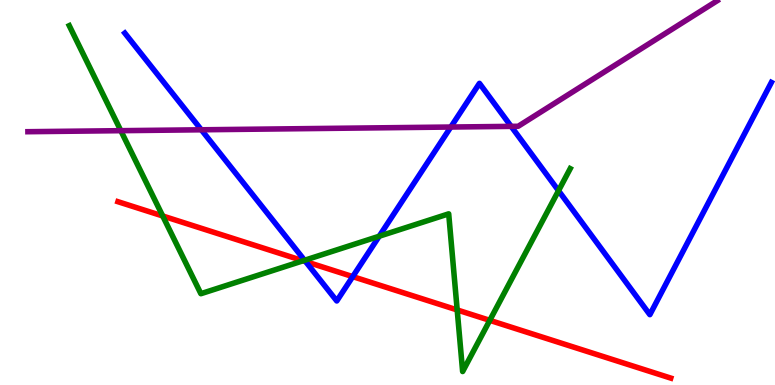[{'lines': ['blue', 'red'], 'intersections': [{'x': 3.94, 'y': 3.21}, {'x': 4.55, 'y': 2.82}]}, {'lines': ['green', 'red'], 'intersections': [{'x': 2.1, 'y': 4.39}, {'x': 3.91, 'y': 3.23}, {'x': 5.9, 'y': 1.95}, {'x': 6.32, 'y': 1.68}]}, {'lines': ['purple', 'red'], 'intersections': []}, {'lines': ['blue', 'green'], 'intersections': [{'x': 3.93, 'y': 3.24}, {'x': 4.89, 'y': 3.86}, {'x': 7.21, 'y': 5.05}]}, {'lines': ['blue', 'purple'], 'intersections': [{'x': 2.6, 'y': 6.63}, {'x': 5.82, 'y': 6.7}, {'x': 6.6, 'y': 6.72}]}, {'lines': ['green', 'purple'], 'intersections': [{'x': 1.56, 'y': 6.61}]}]